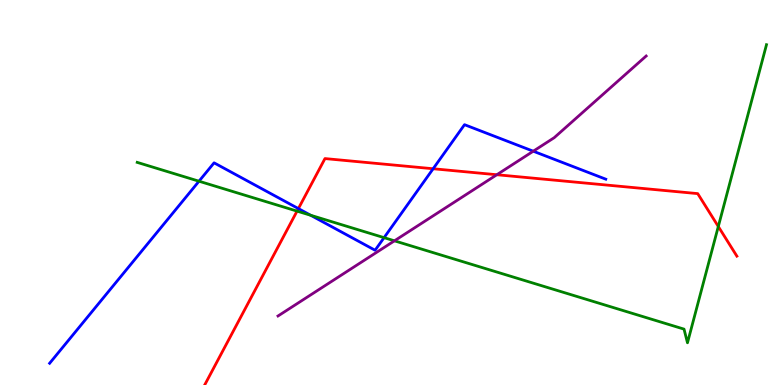[{'lines': ['blue', 'red'], 'intersections': [{'x': 3.85, 'y': 4.58}, {'x': 5.59, 'y': 5.62}]}, {'lines': ['green', 'red'], 'intersections': [{'x': 3.83, 'y': 4.52}, {'x': 9.27, 'y': 4.12}]}, {'lines': ['purple', 'red'], 'intersections': [{'x': 6.41, 'y': 5.46}]}, {'lines': ['blue', 'green'], 'intersections': [{'x': 2.57, 'y': 5.29}, {'x': 4.01, 'y': 4.41}, {'x': 4.96, 'y': 3.83}]}, {'lines': ['blue', 'purple'], 'intersections': [{'x': 6.88, 'y': 6.07}]}, {'lines': ['green', 'purple'], 'intersections': [{'x': 5.09, 'y': 3.74}]}]